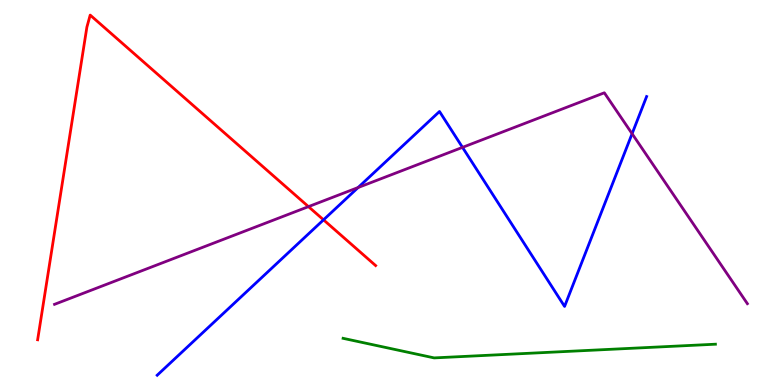[{'lines': ['blue', 'red'], 'intersections': [{'x': 4.17, 'y': 4.29}]}, {'lines': ['green', 'red'], 'intersections': []}, {'lines': ['purple', 'red'], 'intersections': [{'x': 3.98, 'y': 4.63}]}, {'lines': ['blue', 'green'], 'intersections': []}, {'lines': ['blue', 'purple'], 'intersections': [{'x': 4.62, 'y': 5.13}, {'x': 5.97, 'y': 6.17}, {'x': 8.16, 'y': 6.53}]}, {'lines': ['green', 'purple'], 'intersections': []}]